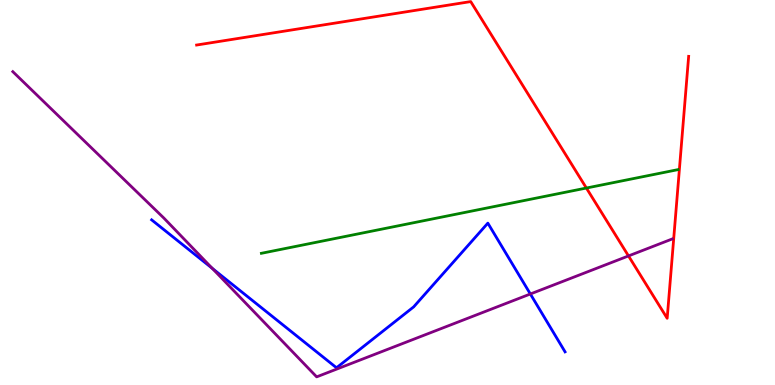[{'lines': ['blue', 'red'], 'intersections': []}, {'lines': ['green', 'red'], 'intersections': [{'x': 7.57, 'y': 5.12}]}, {'lines': ['purple', 'red'], 'intersections': [{'x': 8.11, 'y': 3.35}]}, {'lines': ['blue', 'green'], 'intersections': []}, {'lines': ['blue', 'purple'], 'intersections': [{'x': 2.74, 'y': 3.03}, {'x': 6.84, 'y': 2.36}]}, {'lines': ['green', 'purple'], 'intersections': []}]